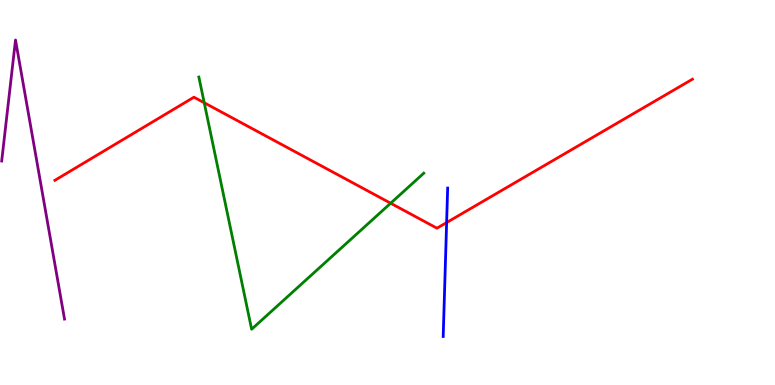[{'lines': ['blue', 'red'], 'intersections': [{'x': 5.76, 'y': 4.22}]}, {'lines': ['green', 'red'], 'intersections': [{'x': 2.64, 'y': 7.33}, {'x': 5.04, 'y': 4.72}]}, {'lines': ['purple', 'red'], 'intersections': []}, {'lines': ['blue', 'green'], 'intersections': []}, {'lines': ['blue', 'purple'], 'intersections': []}, {'lines': ['green', 'purple'], 'intersections': []}]